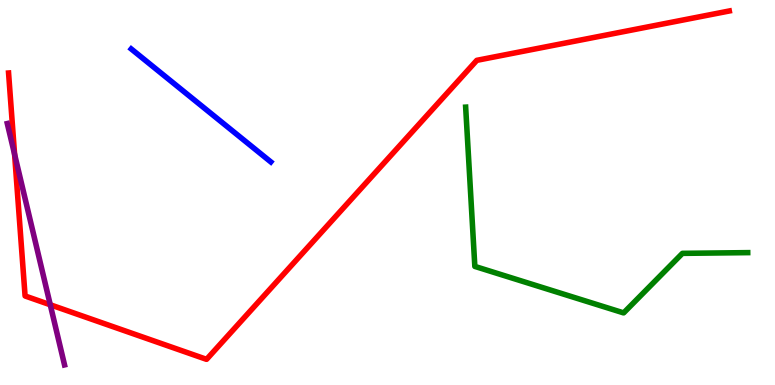[{'lines': ['blue', 'red'], 'intersections': []}, {'lines': ['green', 'red'], 'intersections': []}, {'lines': ['purple', 'red'], 'intersections': [{'x': 0.188, 'y': 5.99}, {'x': 0.649, 'y': 2.08}]}, {'lines': ['blue', 'green'], 'intersections': []}, {'lines': ['blue', 'purple'], 'intersections': []}, {'lines': ['green', 'purple'], 'intersections': []}]